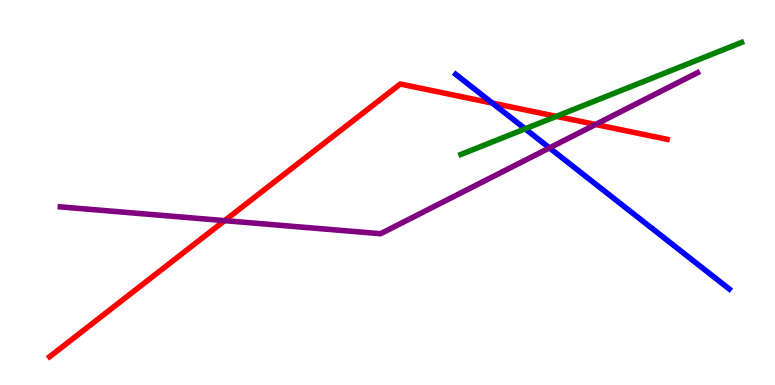[{'lines': ['blue', 'red'], 'intersections': [{'x': 6.35, 'y': 7.32}]}, {'lines': ['green', 'red'], 'intersections': [{'x': 7.18, 'y': 6.98}]}, {'lines': ['purple', 'red'], 'intersections': [{'x': 2.9, 'y': 4.27}, {'x': 7.68, 'y': 6.77}]}, {'lines': ['blue', 'green'], 'intersections': [{'x': 6.78, 'y': 6.65}]}, {'lines': ['blue', 'purple'], 'intersections': [{'x': 7.09, 'y': 6.16}]}, {'lines': ['green', 'purple'], 'intersections': []}]